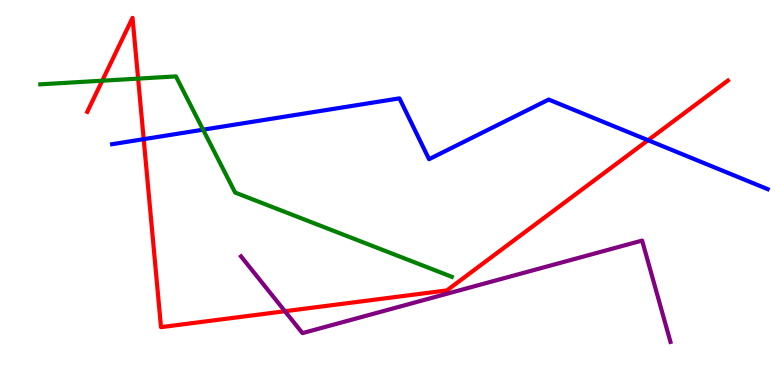[{'lines': ['blue', 'red'], 'intersections': [{'x': 1.85, 'y': 6.39}, {'x': 8.36, 'y': 6.36}]}, {'lines': ['green', 'red'], 'intersections': [{'x': 1.32, 'y': 7.9}, {'x': 1.78, 'y': 7.96}]}, {'lines': ['purple', 'red'], 'intersections': [{'x': 3.68, 'y': 1.92}]}, {'lines': ['blue', 'green'], 'intersections': [{'x': 2.62, 'y': 6.63}]}, {'lines': ['blue', 'purple'], 'intersections': []}, {'lines': ['green', 'purple'], 'intersections': []}]